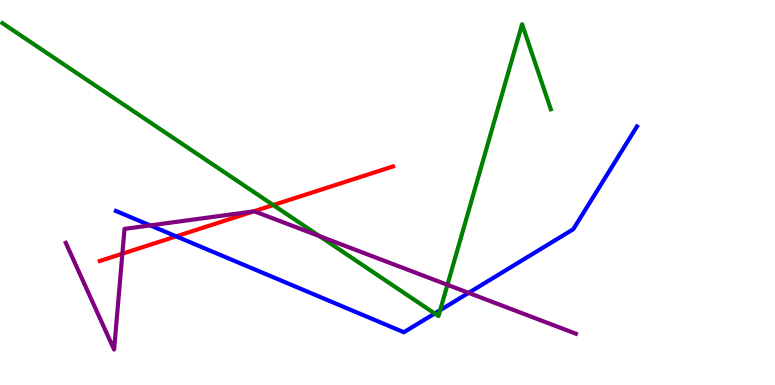[{'lines': ['blue', 'red'], 'intersections': [{'x': 2.27, 'y': 3.86}]}, {'lines': ['green', 'red'], 'intersections': [{'x': 3.53, 'y': 4.67}]}, {'lines': ['purple', 'red'], 'intersections': [{'x': 1.58, 'y': 3.41}, {'x': 3.27, 'y': 4.51}]}, {'lines': ['blue', 'green'], 'intersections': [{'x': 5.61, 'y': 1.86}, {'x': 5.68, 'y': 1.94}]}, {'lines': ['blue', 'purple'], 'intersections': [{'x': 1.94, 'y': 4.15}, {'x': 6.05, 'y': 2.39}]}, {'lines': ['green', 'purple'], 'intersections': [{'x': 4.12, 'y': 3.87}, {'x': 5.77, 'y': 2.6}]}]